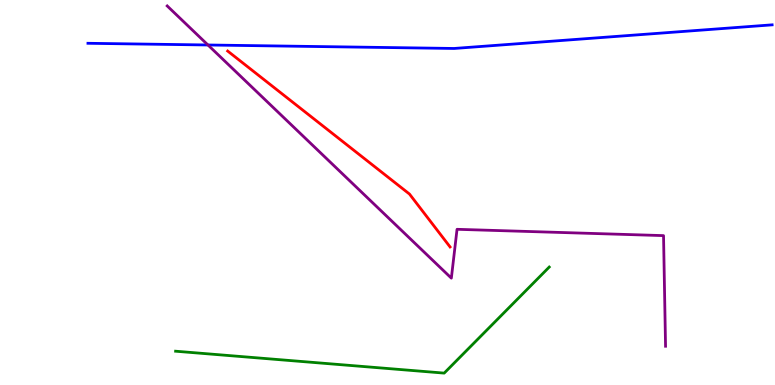[{'lines': ['blue', 'red'], 'intersections': []}, {'lines': ['green', 'red'], 'intersections': []}, {'lines': ['purple', 'red'], 'intersections': []}, {'lines': ['blue', 'green'], 'intersections': []}, {'lines': ['blue', 'purple'], 'intersections': [{'x': 2.68, 'y': 8.83}]}, {'lines': ['green', 'purple'], 'intersections': []}]